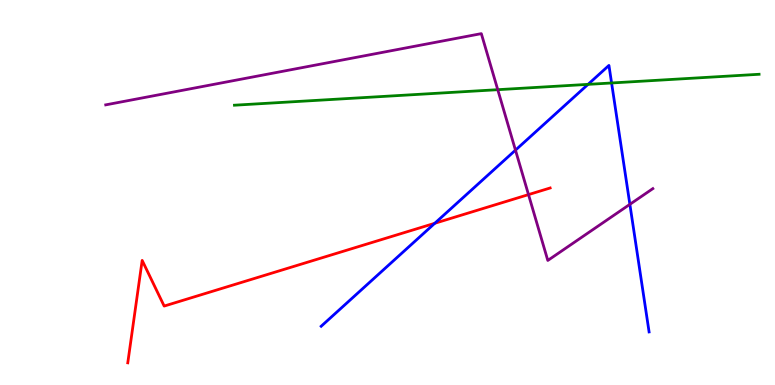[{'lines': ['blue', 'red'], 'intersections': [{'x': 5.61, 'y': 4.2}]}, {'lines': ['green', 'red'], 'intersections': []}, {'lines': ['purple', 'red'], 'intersections': [{'x': 6.82, 'y': 4.95}]}, {'lines': ['blue', 'green'], 'intersections': [{'x': 7.59, 'y': 7.81}, {'x': 7.89, 'y': 7.84}]}, {'lines': ['blue', 'purple'], 'intersections': [{'x': 6.65, 'y': 6.1}, {'x': 8.13, 'y': 4.69}]}, {'lines': ['green', 'purple'], 'intersections': [{'x': 6.42, 'y': 7.67}]}]